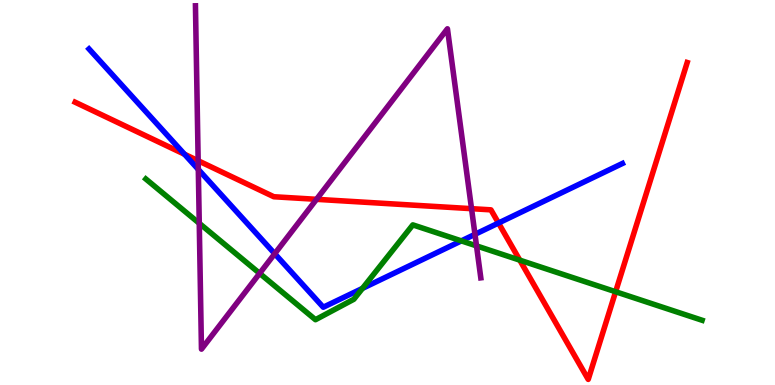[{'lines': ['blue', 'red'], 'intersections': [{'x': 2.38, 'y': 5.99}, {'x': 6.43, 'y': 4.21}]}, {'lines': ['green', 'red'], 'intersections': [{'x': 6.71, 'y': 3.24}, {'x': 7.94, 'y': 2.42}]}, {'lines': ['purple', 'red'], 'intersections': [{'x': 2.56, 'y': 5.82}, {'x': 4.08, 'y': 4.82}, {'x': 6.08, 'y': 4.58}]}, {'lines': ['blue', 'green'], 'intersections': [{'x': 4.68, 'y': 2.51}, {'x': 5.95, 'y': 3.74}]}, {'lines': ['blue', 'purple'], 'intersections': [{'x': 2.56, 'y': 5.6}, {'x': 3.54, 'y': 3.41}, {'x': 6.13, 'y': 3.91}]}, {'lines': ['green', 'purple'], 'intersections': [{'x': 2.57, 'y': 4.2}, {'x': 3.35, 'y': 2.9}, {'x': 6.15, 'y': 3.61}]}]